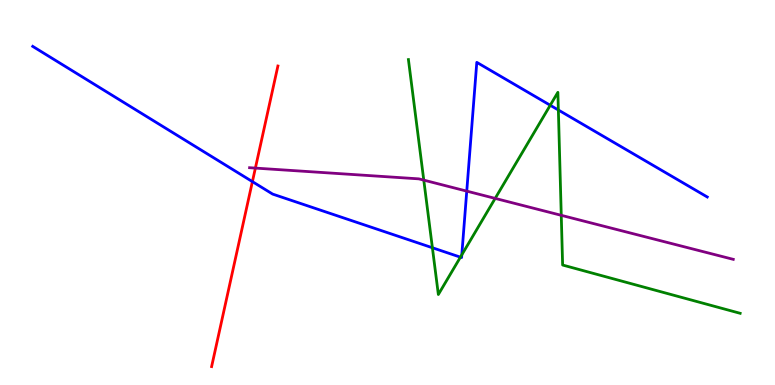[{'lines': ['blue', 'red'], 'intersections': [{'x': 3.26, 'y': 5.28}]}, {'lines': ['green', 'red'], 'intersections': []}, {'lines': ['purple', 'red'], 'intersections': [{'x': 3.3, 'y': 5.63}]}, {'lines': ['blue', 'green'], 'intersections': [{'x': 5.58, 'y': 3.56}, {'x': 5.94, 'y': 3.32}, {'x': 5.96, 'y': 3.38}, {'x': 7.1, 'y': 7.27}, {'x': 7.2, 'y': 7.14}]}, {'lines': ['blue', 'purple'], 'intersections': [{'x': 6.02, 'y': 5.04}]}, {'lines': ['green', 'purple'], 'intersections': [{'x': 5.47, 'y': 5.32}, {'x': 6.39, 'y': 4.85}, {'x': 7.24, 'y': 4.41}]}]